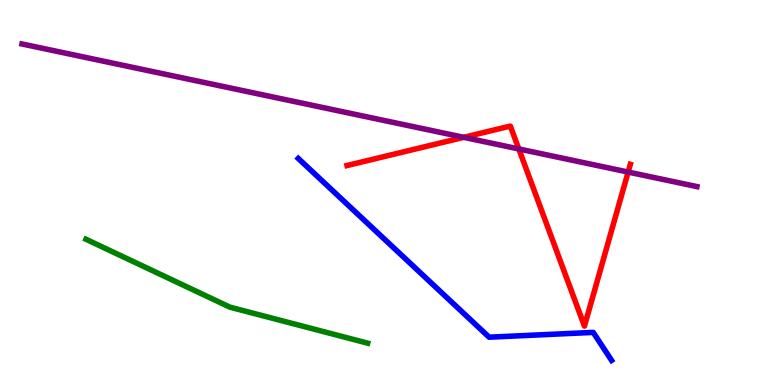[{'lines': ['blue', 'red'], 'intersections': []}, {'lines': ['green', 'red'], 'intersections': []}, {'lines': ['purple', 'red'], 'intersections': [{'x': 5.98, 'y': 6.43}, {'x': 6.69, 'y': 6.13}, {'x': 8.11, 'y': 5.53}]}, {'lines': ['blue', 'green'], 'intersections': []}, {'lines': ['blue', 'purple'], 'intersections': []}, {'lines': ['green', 'purple'], 'intersections': []}]